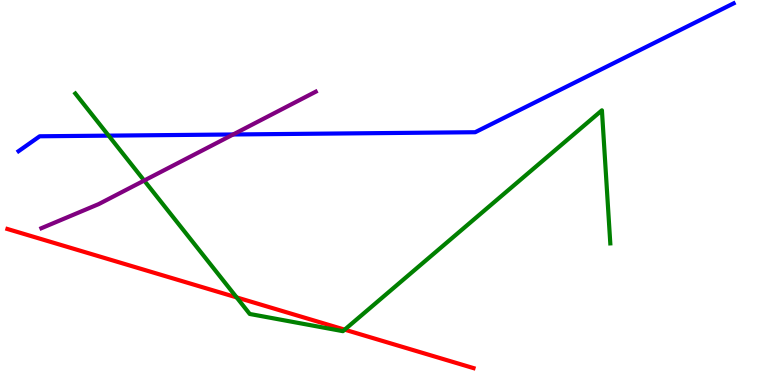[{'lines': ['blue', 'red'], 'intersections': []}, {'lines': ['green', 'red'], 'intersections': [{'x': 3.05, 'y': 2.28}, {'x': 4.45, 'y': 1.44}]}, {'lines': ['purple', 'red'], 'intersections': []}, {'lines': ['blue', 'green'], 'intersections': [{'x': 1.4, 'y': 6.48}]}, {'lines': ['blue', 'purple'], 'intersections': [{'x': 3.01, 'y': 6.51}]}, {'lines': ['green', 'purple'], 'intersections': [{'x': 1.86, 'y': 5.31}]}]